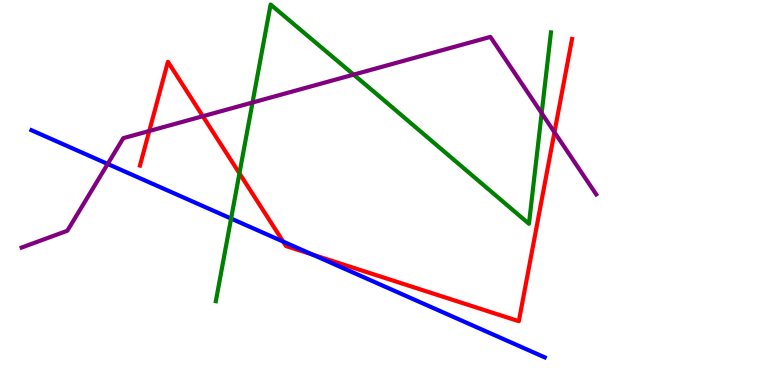[{'lines': ['blue', 'red'], 'intersections': [{'x': 3.65, 'y': 3.72}, {'x': 4.03, 'y': 3.39}]}, {'lines': ['green', 'red'], 'intersections': [{'x': 3.09, 'y': 5.5}]}, {'lines': ['purple', 'red'], 'intersections': [{'x': 1.93, 'y': 6.6}, {'x': 2.62, 'y': 6.98}, {'x': 7.15, 'y': 6.57}]}, {'lines': ['blue', 'green'], 'intersections': [{'x': 2.98, 'y': 4.32}]}, {'lines': ['blue', 'purple'], 'intersections': [{'x': 1.39, 'y': 5.74}]}, {'lines': ['green', 'purple'], 'intersections': [{'x': 3.26, 'y': 7.34}, {'x': 4.56, 'y': 8.06}, {'x': 6.99, 'y': 7.06}]}]